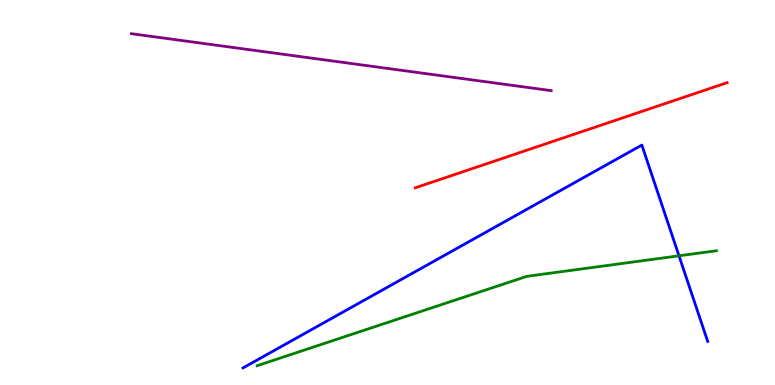[{'lines': ['blue', 'red'], 'intersections': []}, {'lines': ['green', 'red'], 'intersections': []}, {'lines': ['purple', 'red'], 'intersections': []}, {'lines': ['blue', 'green'], 'intersections': [{'x': 8.76, 'y': 3.36}]}, {'lines': ['blue', 'purple'], 'intersections': []}, {'lines': ['green', 'purple'], 'intersections': []}]